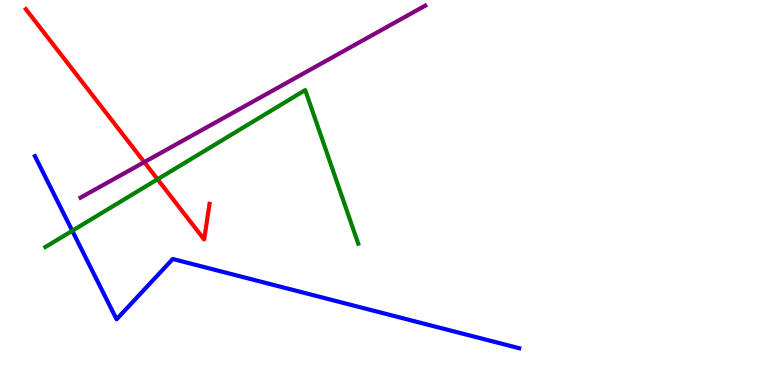[{'lines': ['blue', 'red'], 'intersections': []}, {'lines': ['green', 'red'], 'intersections': [{'x': 2.03, 'y': 5.34}]}, {'lines': ['purple', 'red'], 'intersections': [{'x': 1.86, 'y': 5.79}]}, {'lines': ['blue', 'green'], 'intersections': [{'x': 0.933, 'y': 4.01}]}, {'lines': ['blue', 'purple'], 'intersections': []}, {'lines': ['green', 'purple'], 'intersections': []}]